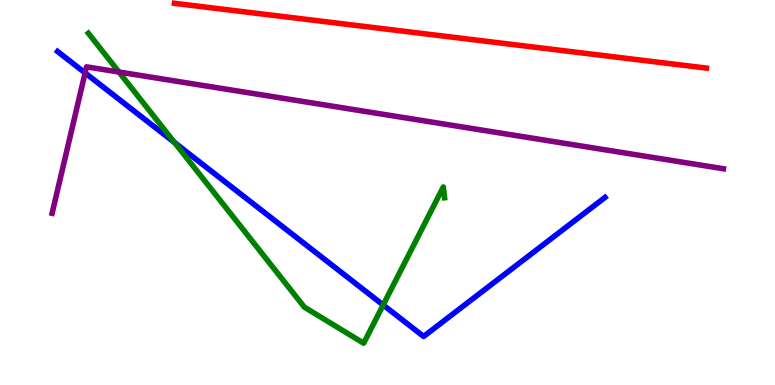[{'lines': ['blue', 'red'], 'intersections': []}, {'lines': ['green', 'red'], 'intersections': []}, {'lines': ['purple', 'red'], 'intersections': []}, {'lines': ['blue', 'green'], 'intersections': [{'x': 2.25, 'y': 6.3}, {'x': 4.94, 'y': 2.08}]}, {'lines': ['blue', 'purple'], 'intersections': [{'x': 1.1, 'y': 8.11}]}, {'lines': ['green', 'purple'], 'intersections': [{'x': 1.53, 'y': 8.13}]}]